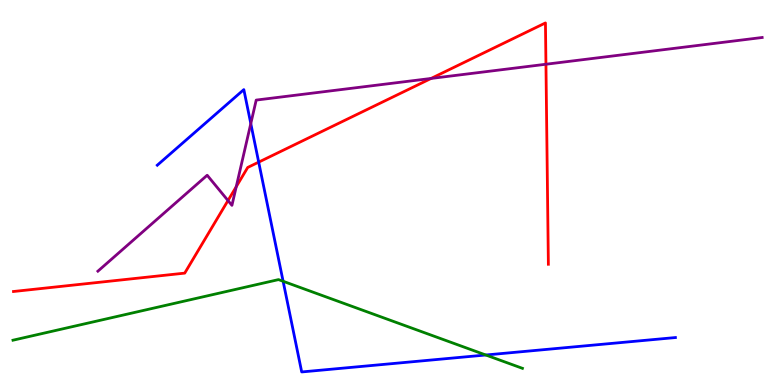[{'lines': ['blue', 'red'], 'intersections': [{'x': 3.34, 'y': 5.79}]}, {'lines': ['green', 'red'], 'intersections': []}, {'lines': ['purple', 'red'], 'intersections': [{'x': 2.94, 'y': 4.79}, {'x': 3.05, 'y': 5.15}, {'x': 5.56, 'y': 7.96}, {'x': 7.04, 'y': 8.33}]}, {'lines': ['blue', 'green'], 'intersections': [{'x': 3.65, 'y': 2.69}, {'x': 6.27, 'y': 0.779}]}, {'lines': ['blue', 'purple'], 'intersections': [{'x': 3.24, 'y': 6.79}]}, {'lines': ['green', 'purple'], 'intersections': []}]